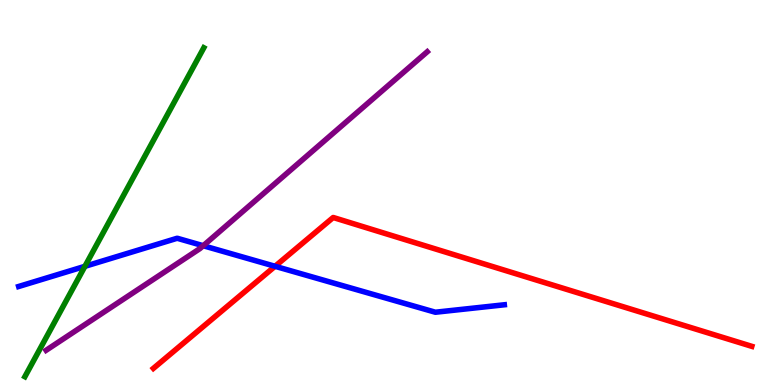[{'lines': ['blue', 'red'], 'intersections': [{'x': 3.55, 'y': 3.08}]}, {'lines': ['green', 'red'], 'intersections': []}, {'lines': ['purple', 'red'], 'intersections': []}, {'lines': ['blue', 'green'], 'intersections': [{'x': 1.1, 'y': 3.08}]}, {'lines': ['blue', 'purple'], 'intersections': [{'x': 2.62, 'y': 3.62}]}, {'lines': ['green', 'purple'], 'intersections': []}]